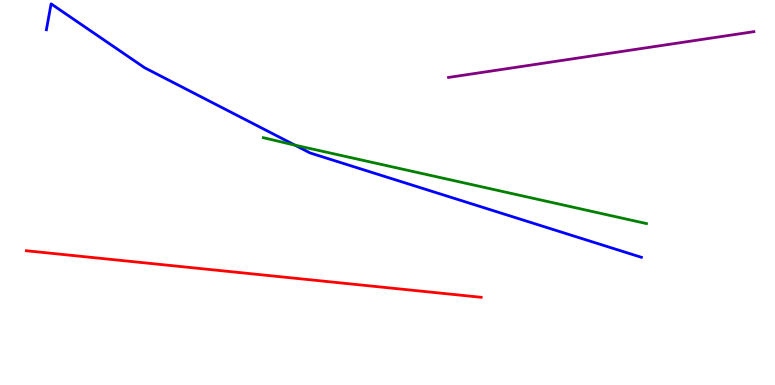[{'lines': ['blue', 'red'], 'intersections': []}, {'lines': ['green', 'red'], 'intersections': []}, {'lines': ['purple', 'red'], 'intersections': []}, {'lines': ['blue', 'green'], 'intersections': [{'x': 3.81, 'y': 6.23}]}, {'lines': ['blue', 'purple'], 'intersections': []}, {'lines': ['green', 'purple'], 'intersections': []}]